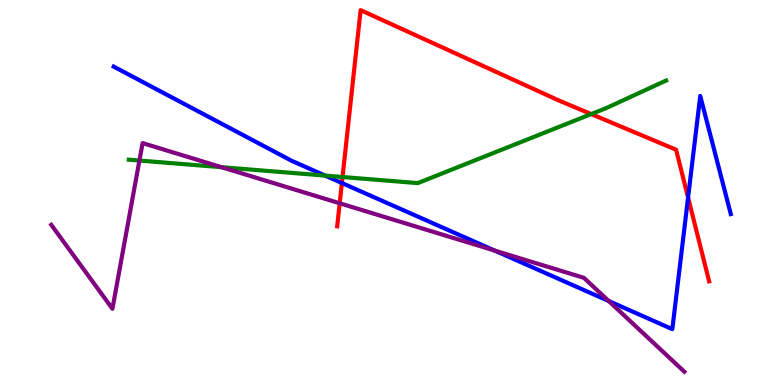[{'lines': ['blue', 'red'], 'intersections': [{'x': 4.41, 'y': 5.25}, {'x': 8.88, 'y': 4.87}]}, {'lines': ['green', 'red'], 'intersections': [{'x': 4.42, 'y': 5.4}, {'x': 7.63, 'y': 7.04}]}, {'lines': ['purple', 'red'], 'intersections': [{'x': 4.38, 'y': 4.72}]}, {'lines': ['blue', 'green'], 'intersections': [{'x': 4.2, 'y': 5.44}]}, {'lines': ['blue', 'purple'], 'intersections': [{'x': 6.38, 'y': 3.49}, {'x': 7.85, 'y': 2.18}]}, {'lines': ['green', 'purple'], 'intersections': [{'x': 1.8, 'y': 5.83}, {'x': 2.86, 'y': 5.66}]}]